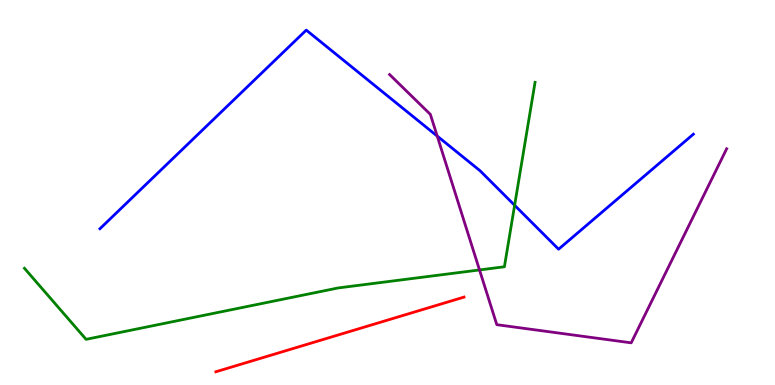[{'lines': ['blue', 'red'], 'intersections': []}, {'lines': ['green', 'red'], 'intersections': []}, {'lines': ['purple', 'red'], 'intersections': []}, {'lines': ['blue', 'green'], 'intersections': [{'x': 6.64, 'y': 4.67}]}, {'lines': ['blue', 'purple'], 'intersections': [{'x': 5.64, 'y': 6.47}]}, {'lines': ['green', 'purple'], 'intersections': [{'x': 6.19, 'y': 2.99}]}]